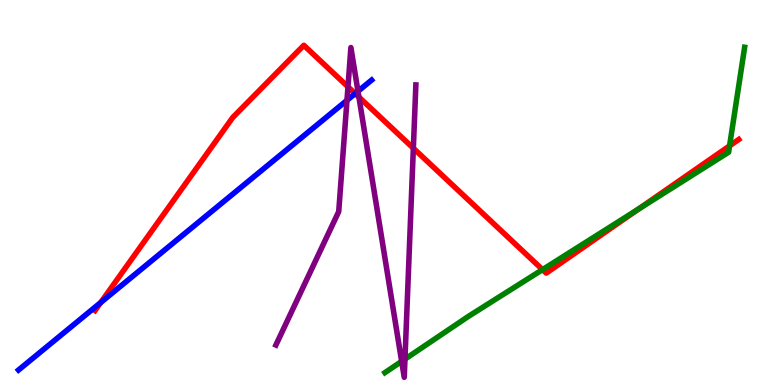[{'lines': ['blue', 'red'], 'intersections': [{'x': 1.3, 'y': 2.14}, {'x': 4.58, 'y': 7.57}]}, {'lines': ['green', 'red'], 'intersections': [{'x': 7.0, 'y': 3.0}, {'x': 8.24, 'y': 4.57}, {'x': 9.41, 'y': 6.21}]}, {'lines': ['purple', 'red'], 'intersections': [{'x': 4.49, 'y': 7.75}, {'x': 4.63, 'y': 7.48}, {'x': 5.33, 'y': 6.15}]}, {'lines': ['blue', 'green'], 'intersections': []}, {'lines': ['blue', 'purple'], 'intersections': [{'x': 4.48, 'y': 7.39}, {'x': 4.62, 'y': 7.63}]}, {'lines': ['green', 'purple'], 'intersections': [{'x': 5.18, 'y': 0.614}, {'x': 5.23, 'y': 0.672}]}]